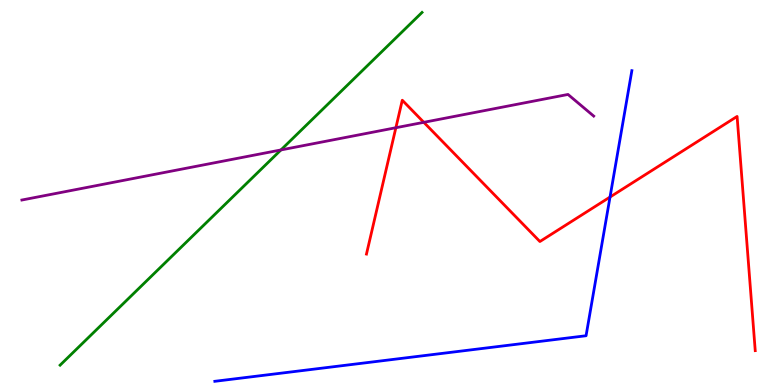[{'lines': ['blue', 'red'], 'intersections': [{'x': 7.87, 'y': 4.88}]}, {'lines': ['green', 'red'], 'intersections': []}, {'lines': ['purple', 'red'], 'intersections': [{'x': 5.11, 'y': 6.68}, {'x': 5.47, 'y': 6.82}]}, {'lines': ['blue', 'green'], 'intersections': []}, {'lines': ['blue', 'purple'], 'intersections': []}, {'lines': ['green', 'purple'], 'intersections': [{'x': 3.63, 'y': 6.11}]}]